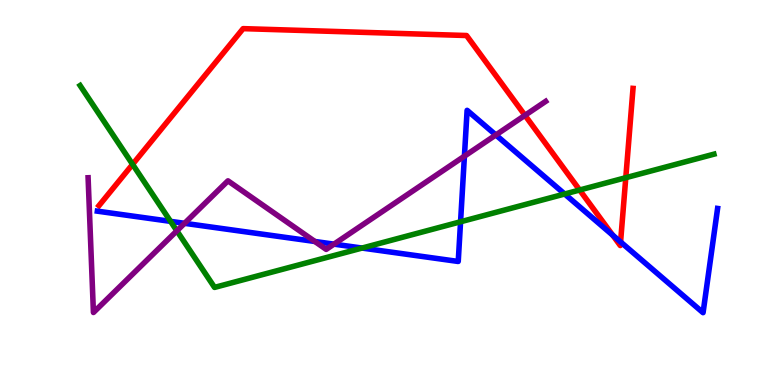[{'lines': ['blue', 'red'], 'intersections': [{'x': 7.91, 'y': 3.89}, {'x': 8.01, 'y': 3.72}]}, {'lines': ['green', 'red'], 'intersections': [{'x': 1.71, 'y': 5.73}, {'x': 7.48, 'y': 5.06}, {'x': 8.07, 'y': 5.38}]}, {'lines': ['purple', 'red'], 'intersections': [{'x': 6.77, 'y': 7.0}]}, {'lines': ['blue', 'green'], 'intersections': [{'x': 2.2, 'y': 4.25}, {'x': 4.67, 'y': 3.56}, {'x': 5.94, 'y': 4.24}, {'x': 7.29, 'y': 4.96}]}, {'lines': ['blue', 'purple'], 'intersections': [{'x': 2.38, 'y': 4.2}, {'x': 4.06, 'y': 3.73}, {'x': 4.31, 'y': 3.66}, {'x': 5.99, 'y': 5.94}, {'x': 6.4, 'y': 6.49}]}, {'lines': ['green', 'purple'], 'intersections': [{'x': 2.28, 'y': 4.0}]}]